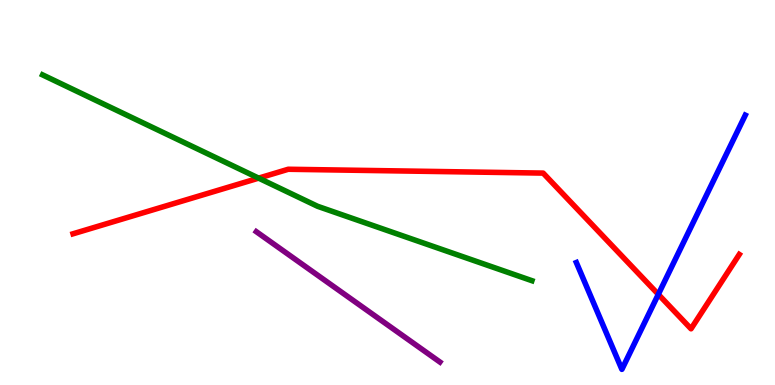[{'lines': ['blue', 'red'], 'intersections': [{'x': 8.49, 'y': 2.35}]}, {'lines': ['green', 'red'], 'intersections': [{'x': 3.34, 'y': 5.37}]}, {'lines': ['purple', 'red'], 'intersections': []}, {'lines': ['blue', 'green'], 'intersections': []}, {'lines': ['blue', 'purple'], 'intersections': []}, {'lines': ['green', 'purple'], 'intersections': []}]